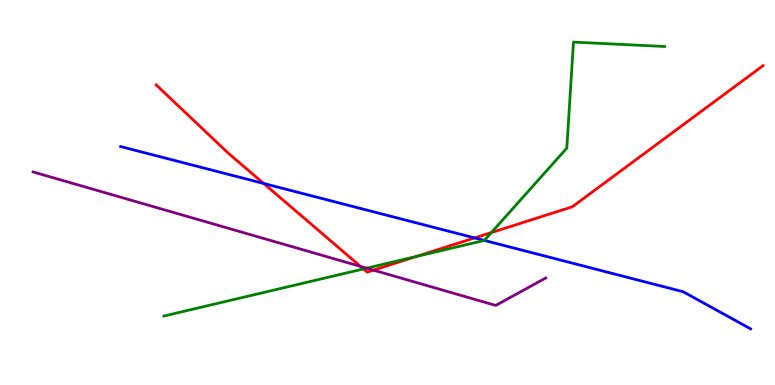[{'lines': ['blue', 'red'], 'intersections': [{'x': 3.4, 'y': 5.23}, {'x': 6.12, 'y': 3.82}]}, {'lines': ['green', 'red'], 'intersections': [{'x': 4.69, 'y': 3.01}, {'x': 5.37, 'y': 3.34}, {'x': 6.34, 'y': 3.96}]}, {'lines': ['purple', 'red'], 'intersections': [{'x': 4.65, 'y': 3.08}, {'x': 4.82, 'y': 2.98}]}, {'lines': ['blue', 'green'], 'intersections': [{'x': 6.25, 'y': 3.76}]}, {'lines': ['blue', 'purple'], 'intersections': []}, {'lines': ['green', 'purple'], 'intersections': [{'x': 4.73, 'y': 3.03}]}]